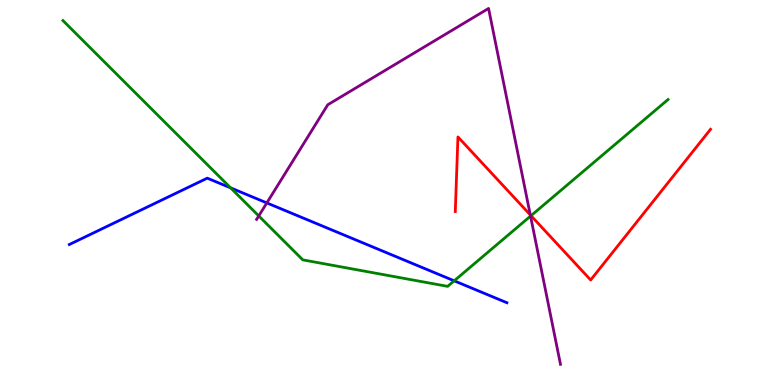[{'lines': ['blue', 'red'], 'intersections': []}, {'lines': ['green', 'red'], 'intersections': [{'x': 6.85, 'y': 4.4}]}, {'lines': ['purple', 'red'], 'intersections': [{'x': 6.84, 'y': 4.42}]}, {'lines': ['blue', 'green'], 'intersections': [{'x': 2.98, 'y': 5.12}, {'x': 5.86, 'y': 2.71}]}, {'lines': ['blue', 'purple'], 'intersections': [{'x': 3.44, 'y': 4.73}]}, {'lines': ['green', 'purple'], 'intersections': [{'x': 3.34, 'y': 4.39}, {'x': 6.85, 'y': 4.39}]}]